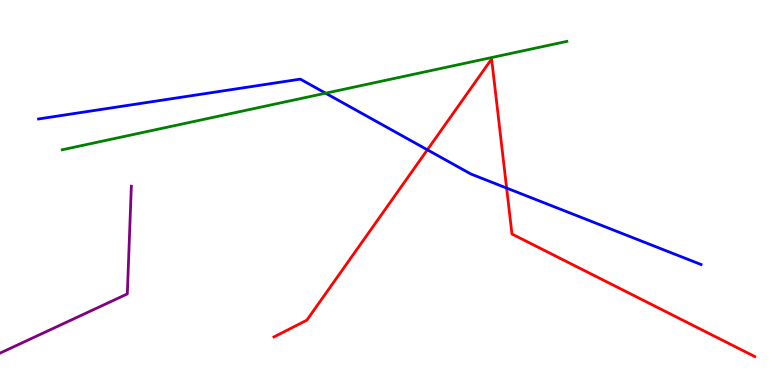[{'lines': ['blue', 'red'], 'intersections': [{'x': 5.51, 'y': 6.11}, {'x': 6.54, 'y': 5.12}]}, {'lines': ['green', 'red'], 'intersections': []}, {'lines': ['purple', 'red'], 'intersections': []}, {'lines': ['blue', 'green'], 'intersections': [{'x': 4.2, 'y': 7.58}]}, {'lines': ['blue', 'purple'], 'intersections': []}, {'lines': ['green', 'purple'], 'intersections': []}]